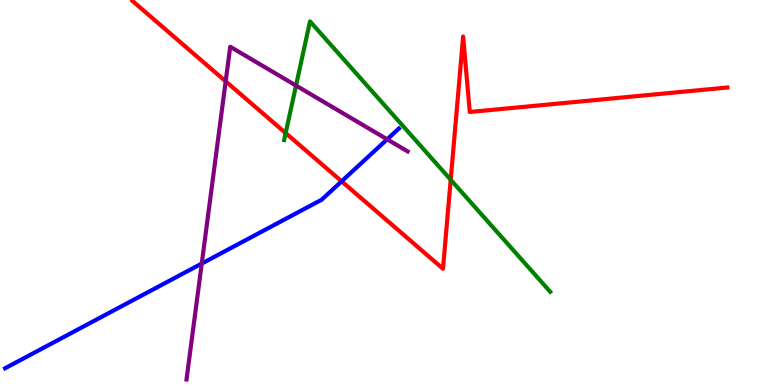[{'lines': ['blue', 'red'], 'intersections': [{'x': 4.41, 'y': 5.29}]}, {'lines': ['green', 'red'], 'intersections': [{'x': 3.69, 'y': 6.54}, {'x': 5.82, 'y': 5.33}]}, {'lines': ['purple', 'red'], 'intersections': [{'x': 2.91, 'y': 7.89}]}, {'lines': ['blue', 'green'], 'intersections': []}, {'lines': ['blue', 'purple'], 'intersections': [{'x': 2.6, 'y': 3.15}, {'x': 5.0, 'y': 6.38}]}, {'lines': ['green', 'purple'], 'intersections': [{'x': 3.82, 'y': 7.78}]}]